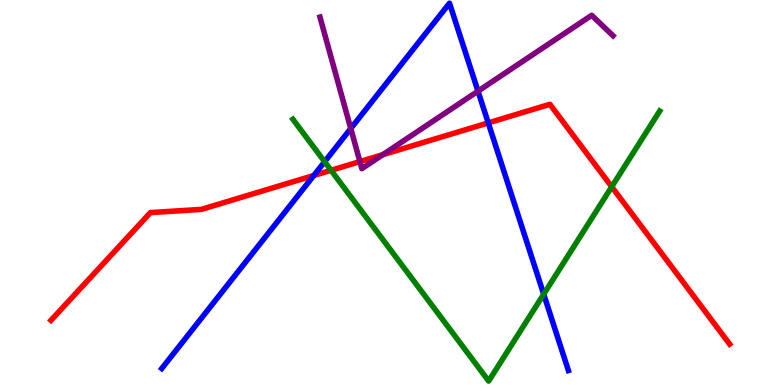[{'lines': ['blue', 'red'], 'intersections': [{'x': 4.05, 'y': 5.44}, {'x': 6.3, 'y': 6.81}]}, {'lines': ['green', 'red'], 'intersections': [{'x': 4.27, 'y': 5.58}, {'x': 7.89, 'y': 5.15}]}, {'lines': ['purple', 'red'], 'intersections': [{'x': 4.64, 'y': 5.8}, {'x': 4.94, 'y': 5.98}]}, {'lines': ['blue', 'green'], 'intersections': [{'x': 4.19, 'y': 5.8}, {'x': 7.02, 'y': 2.36}]}, {'lines': ['blue', 'purple'], 'intersections': [{'x': 4.53, 'y': 6.66}, {'x': 6.17, 'y': 7.63}]}, {'lines': ['green', 'purple'], 'intersections': []}]